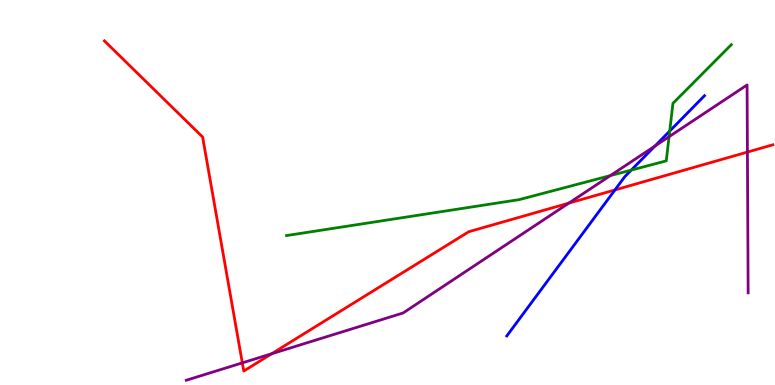[{'lines': ['blue', 'red'], 'intersections': [{'x': 7.93, 'y': 5.07}]}, {'lines': ['green', 'red'], 'intersections': []}, {'lines': ['purple', 'red'], 'intersections': [{'x': 3.13, 'y': 0.575}, {'x': 3.51, 'y': 0.812}, {'x': 7.34, 'y': 4.72}, {'x': 9.64, 'y': 6.05}]}, {'lines': ['blue', 'green'], 'intersections': [{'x': 8.15, 'y': 5.58}, {'x': 8.64, 'y': 6.6}]}, {'lines': ['blue', 'purple'], 'intersections': [{'x': 8.45, 'y': 6.21}]}, {'lines': ['green', 'purple'], 'intersections': [{'x': 7.88, 'y': 5.44}, {'x': 8.63, 'y': 6.45}]}]